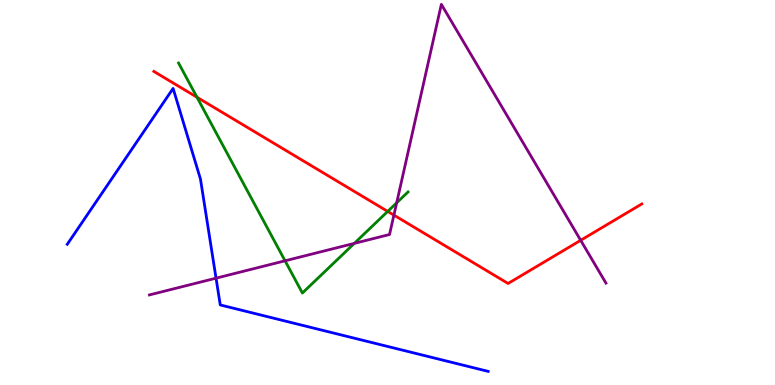[{'lines': ['blue', 'red'], 'intersections': []}, {'lines': ['green', 'red'], 'intersections': [{'x': 2.54, 'y': 7.47}, {'x': 5.0, 'y': 4.51}]}, {'lines': ['purple', 'red'], 'intersections': [{'x': 5.08, 'y': 4.41}, {'x': 7.49, 'y': 3.76}]}, {'lines': ['blue', 'green'], 'intersections': []}, {'lines': ['blue', 'purple'], 'intersections': [{'x': 2.79, 'y': 2.77}]}, {'lines': ['green', 'purple'], 'intersections': [{'x': 3.68, 'y': 3.23}, {'x': 4.57, 'y': 3.68}, {'x': 5.12, 'y': 4.73}]}]